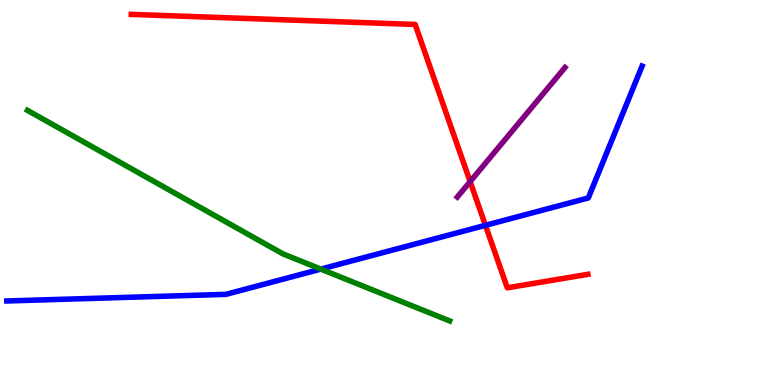[{'lines': ['blue', 'red'], 'intersections': [{'x': 6.26, 'y': 4.15}]}, {'lines': ['green', 'red'], 'intersections': []}, {'lines': ['purple', 'red'], 'intersections': [{'x': 6.07, 'y': 5.28}]}, {'lines': ['blue', 'green'], 'intersections': [{'x': 4.14, 'y': 3.01}]}, {'lines': ['blue', 'purple'], 'intersections': []}, {'lines': ['green', 'purple'], 'intersections': []}]